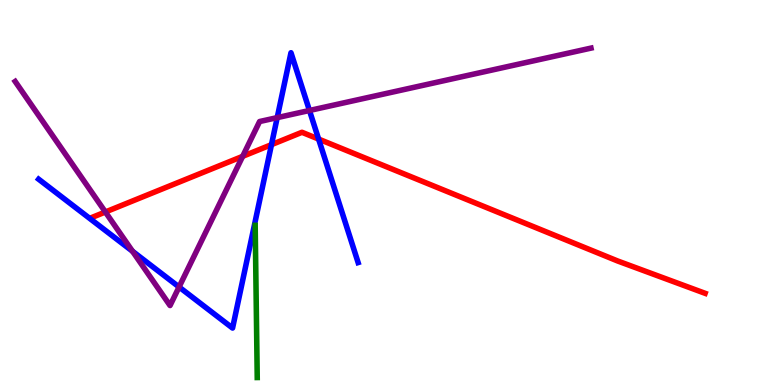[{'lines': ['blue', 'red'], 'intersections': [{'x': 3.5, 'y': 6.24}, {'x': 4.11, 'y': 6.39}]}, {'lines': ['green', 'red'], 'intersections': []}, {'lines': ['purple', 'red'], 'intersections': [{'x': 1.36, 'y': 4.49}, {'x': 3.13, 'y': 5.94}]}, {'lines': ['blue', 'green'], 'intersections': []}, {'lines': ['blue', 'purple'], 'intersections': [{'x': 1.71, 'y': 3.47}, {'x': 2.31, 'y': 2.55}, {'x': 3.58, 'y': 6.94}, {'x': 3.99, 'y': 7.13}]}, {'lines': ['green', 'purple'], 'intersections': []}]